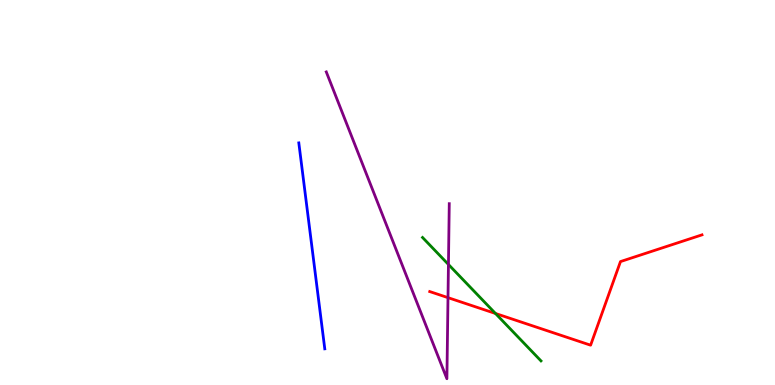[{'lines': ['blue', 'red'], 'intersections': []}, {'lines': ['green', 'red'], 'intersections': [{'x': 6.39, 'y': 1.86}]}, {'lines': ['purple', 'red'], 'intersections': [{'x': 5.78, 'y': 2.27}]}, {'lines': ['blue', 'green'], 'intersections': []}, {'lines': ['blue', 'purple'], 'intersections': []}, {'lines': ['green', 'purple'], 'intersections': [{'x': 5.79, 'y': 3.13}]}]